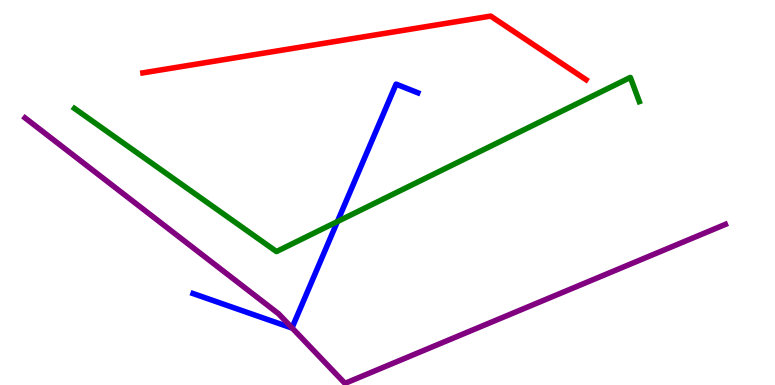[{'lines': ['blue', 'red'], 'intersections': []}, {'lines': ['green', 'red'], 'intersections': []}, {'lines': ['purple', 'red'], 'intersections': []}, {'lines': ['blue', 'green'], 'intersections': [{'x': 4.35, 'y': 4.24}]}, {'lines': ['blue', 'purple'], 'intersections': [{'x': 3.77, 'y': 1.48}]}, {'lines': ['green', 'purple'], 'intersections': []}]